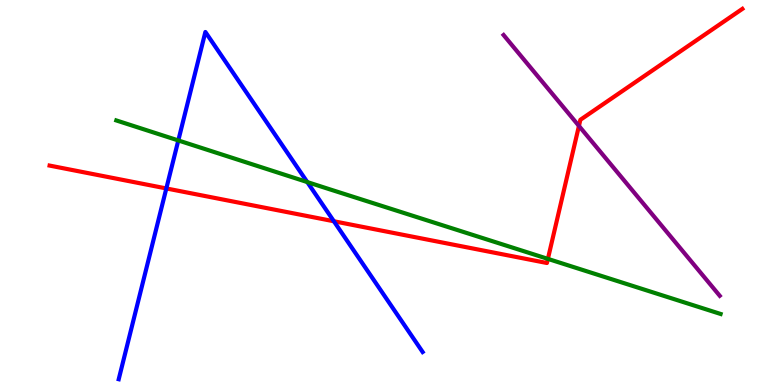[{'lines': ['blue', 'red'], 'intersections': [{'x': 2.15, 'y': 5.11}, {'x': 4.31, 'y': 4.25}]}, {'lines': ['green', 'red'], 'intersections': [{'x': 7.07, 'y': 3.28}]}, {'lines': ['purple', 'red'], 'intersections': [{'x': 7.47, 'y': 6.73}]}, {'lines': ['blue', 'green'], 'intersections': [{'x': 2.3, 'y': 6.35}, {'x': 3.96, 'y': 5.27}]}, {'lines': ['blue', 'purple'], 'intersections': []}, {'lines': ['green', 'purple'], 'intersections': []}]